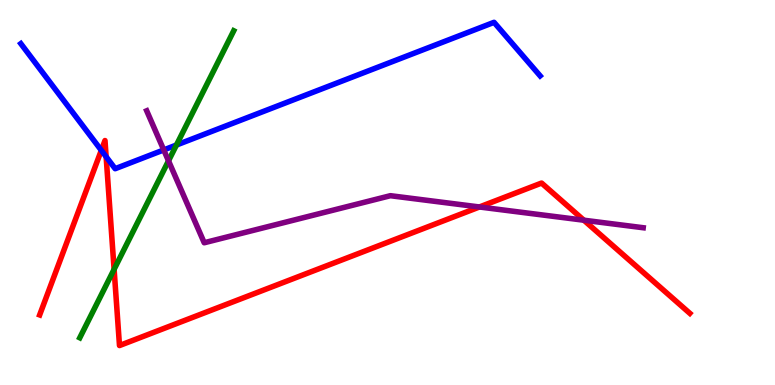[{'lines': ['blue', 'red'], 'intersections': [{'x': 1.31, 'y': 6.1}, {'x': 1.37, 'y': 5.93}]}, {'lines': ['green', 'red'], 'intersections': [{'x': 1.47, 'y': 3.0}]}, {'lines': ['purple', 'red'], 'intersections': [{'x': 6.19, 'y': 4.62}, {'x': 7.53, 'y': 4.28}]}, {'lines': ['blue', 'green'], 'intersections': [{'x': 2.28, 'y': 6.23}]}, {'lines': ['blue', 'purple'], 'intersections': [{'x': 2.11, 'y': 6.11}]}, {'lines': ['green', 'purple'], 'intersections': [{'x': 2.17, 'y': 5.82}]}]